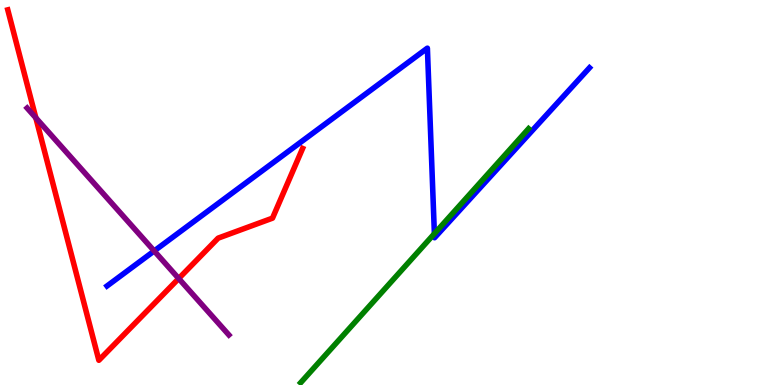[{'lines': ['blue', 'red'], 'intersections': []}, {'lines': ['green', 'red'], 'intersections': []}, {'lines': ['purple', 'red'], 'intersections': [{'x': 0.462, 'y': 6.94}, {'x': 2.31, 'y': 2.77}]}, {'lines': ['blue', 'green'], 'intersections': [{'x': 5.61, 'y': 3.93}]}, {'lines': ['blue', 'purple'], 'intersections': [{'x': 1.99, 'y': 3.48}]}, {'lines': ['green', 'purple'], 'intersections': []}]